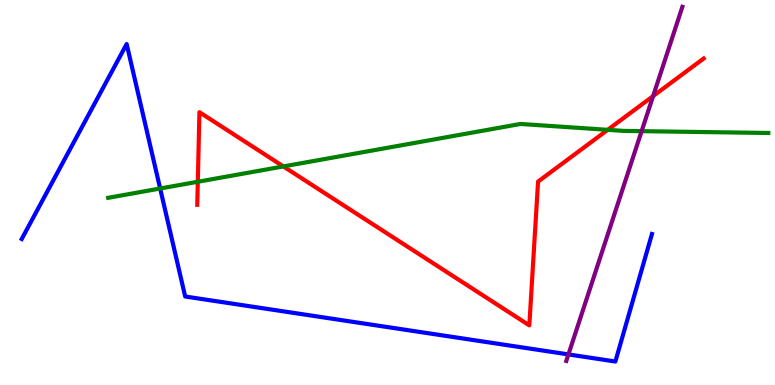[{'lines': ['blue', 'red'], 'intersections': []}, {'lines': ['green', 'red'], 'intersections': [{'x': 2.55, 'y': 5.28}, {'x': 3.66, 'y': 5.68}, {'x': 7.84, 'y': 6.63}]}, {'lines': ['purple', 'red'], 'intersections': [{'x': 8.43, 'y': 7.5}]}, {'lines': ['blue', 'green'], 'intersections': [{'x': 2.07, 'y': 5.1}]}, {'lines': ['blue', 'purple'], 'intersections': [{'x': 7.33, 'y': 0.794}]}, {'lines': ['green', 'purple'], 'intersections': [{'x': 8.28, 'y': 6.59}]}]